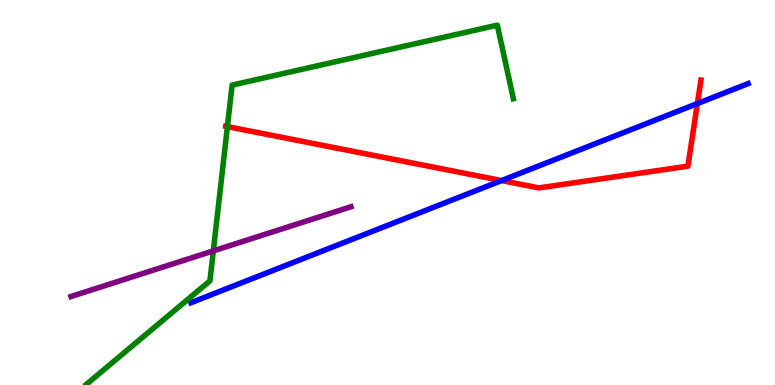[{'lines': ['blue', 'red'], 'intersections': [{'x': 6.47, 'y': 5.31}, {'x': 9.0, 'y': 7.31}]}, {'lines': ['green', 'red'], 'intersections': [{'x': 2.93, 'y': 6.71}]}, {'lines': ['purple', 'red'], 'intersections': []}, {'lines': ['blue', 'green'], 'intersections': []}, {'lines': ['blue', 'purple'], 'intersections': []}, {'lines': ['green', 'purple'], 'intersections': [{'x': 2.75, 'y': 3.48}]}]